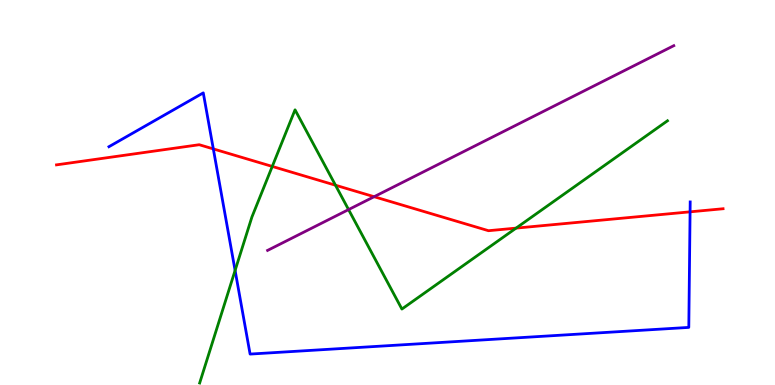[{'lines': ['blue', 'red'], 'intersections': [{'x': 2.75, 'y': 6.13}, {'x': 8.9, 'y': 4.5}]}, {'lines': ['green', 'red'], 'intersections': [{'x': 3.51, 'y': 5.68}, {'x': 4.33, 'y': 5.19}, {'x': 6.66, 'y': 4.07}]}, {'lines': ['purple', 'red'], 'intersections': [{'x': 4.83, 'y': 4.89}]}, {'lines': ['blue', 'green'], 'intersections': [{'x': 3.03, 'y': 2.98}]}, {'lines': ['blue', 'purple'], 'intersections': []}, {'lines': ['green', 'purple'], 'intersections': [{'x': 4.5, 'y': 4.56}]}]